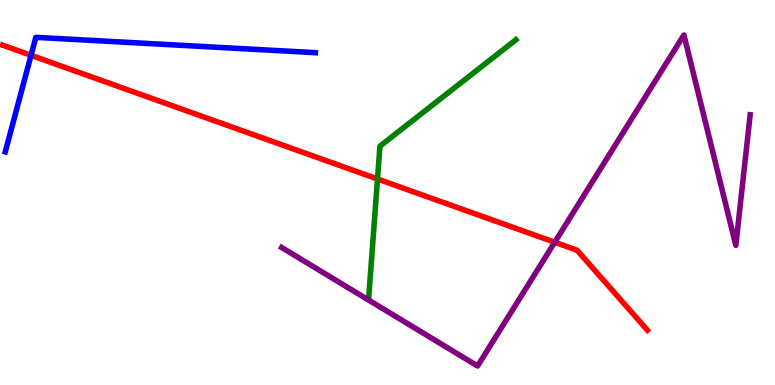[{'lines': ['blue', 'red'], 'intersections': [{'x': 0.401, 'y': 8.56}]}, {'lines': ['green', 'red'], 'intersections': [{'x': 4.87, 'y': 5.35}]}, {'lines': ['purple', 'red'], 'intersections': [{'x': 7.16, 'y': 3.71}]}, {'lines': ['blue', 'green'], 'intersections': []}, {'lines': ['blue', 'purple'], 'intersections': []}, {'lines': ['green', 'purple'], 'intersections': []}]